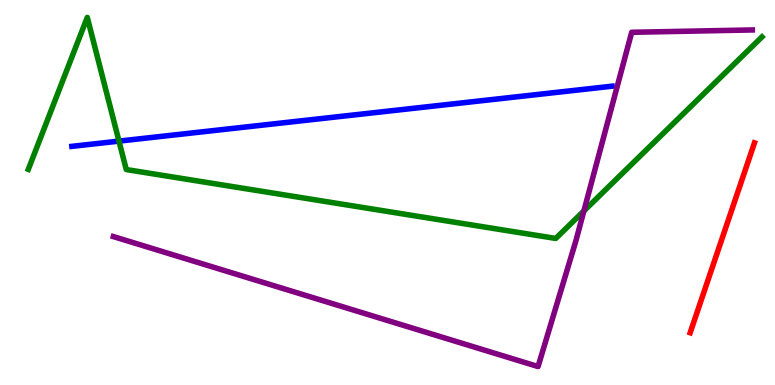[{'lines': ['blue', 'red'], 'intersections': []}, {'lines': ['green', 'red'], 'intersections': []}, {'lines': ['purple', 'red'], 'intersections': []}, {'lines': ['blue', 'green'], 'intersections': [{'x': 1.54, 'y': 6.33}]}, {'lines': ['blue', 'purple'], 'intersections': []}, {'lines': ['green', 'purple'], 'intersections': [{'x': 7.53, 'y': 4.52}]}]